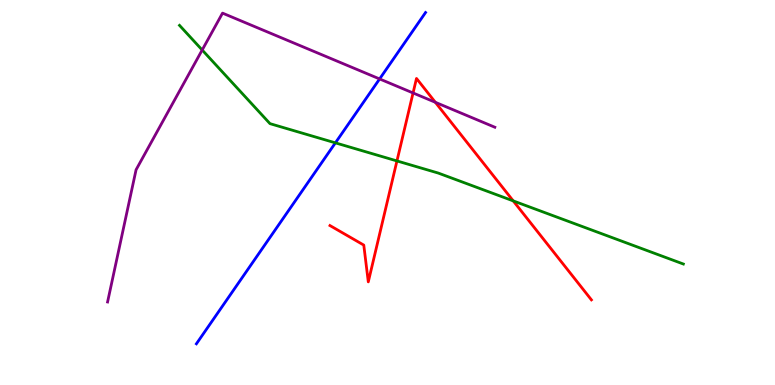[{'lines': ['blue', 'red'], 'intersections': []}, {'lines': ['green', 'red'], 'intersections': [{'x': 5.12, 'y': 5.82}, {'x': 6.62, 'y': 4.78}]}, {'lines': ['purple', 'red'], 'intersections': [{'x': 5.33, 'y': 7.59}, {'x': 5.62, 'y': 7.34}]}, {'lines': ['blue', 'green'], 'intersections': [{'x': 4.33, 'y': 6.29}]}, {'lines': ['blue', 'purple'], 'intersections': [{'x': 4.9, 'y': 7.95}]}, {'lines': ['green', 'purple'], 'intersections': [{'x': 2.61, 'y': 8.7}]}]